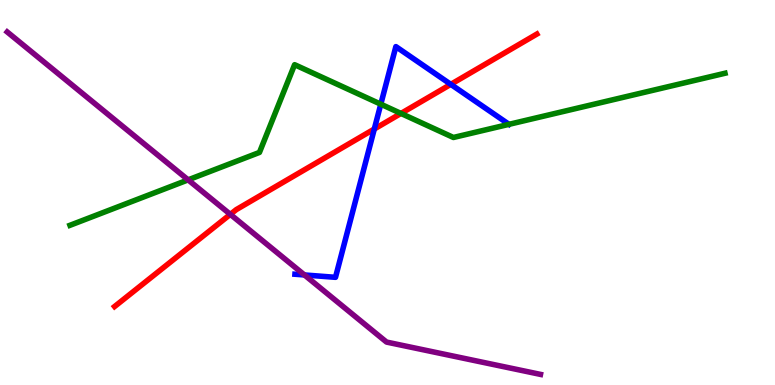[{'lines': ['blue', 'red'], 'intersections': [{'x': 4.83, 'y': 6.65}, {'x': 5.82, 'y': 7.81}]}, {'lines': ['green', 'red'], 'intersections': [{'x': 5.17, 'y': 7.05}]}, {'lines': ['purple', 'red'], 'intersections': [{'x': 2.97, 'y': 4.43}]}, {'lines': ['blue', 'green'], 'intersections': [{'x': 4.91, 'y': 7.29}]}, {'lines': ['blue', 'purple'], 'intersections': [{'x': 3.93, 'y': 2.86}]}, {'lines': ['green', 'purple'], 'intersections': [{'x': 2.43, 'y': 5.33}]}]